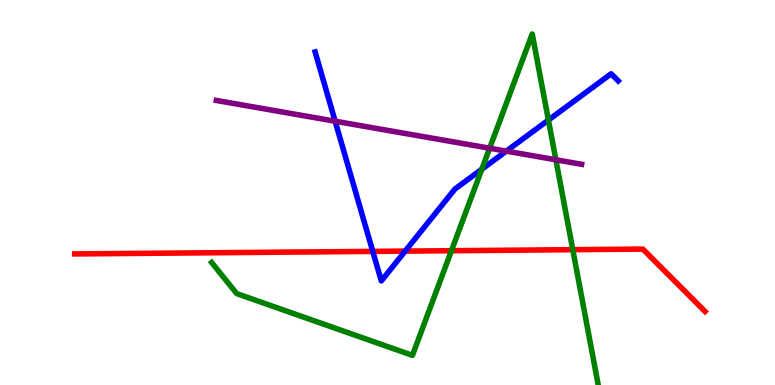[{'lines': ['blue', 'red'], 'intersections': [{'x': 4.81, 'y': 3.47}, {'x': 5.23, 'y': 3.48}]}, {'lines': ['green', 'red'], 'intersections': [{'x': 5.83, 'y': 3.49}, {'x': 7.39, 'y': 3.51}]}, {'lines': ['purple', 'red'], 'intersections': []}, {'lines': ['blue', 'green'], 'intersections': [{'x': 6.22, 'y': 5.61}, {'x': 7.08, 'y': 6.88}]}, {'lines': ['blue', 'purple'], 'intersections': [{'x': 4.32, 'y': 6.85}, {'x': 6.53, 'y': 6.07}]}, {'lines': ['green', 'purple'], 'intersections': [{'x': 6.32, 'y': 6.15}, {'x': 7.17, 'y': 5.85}]}]